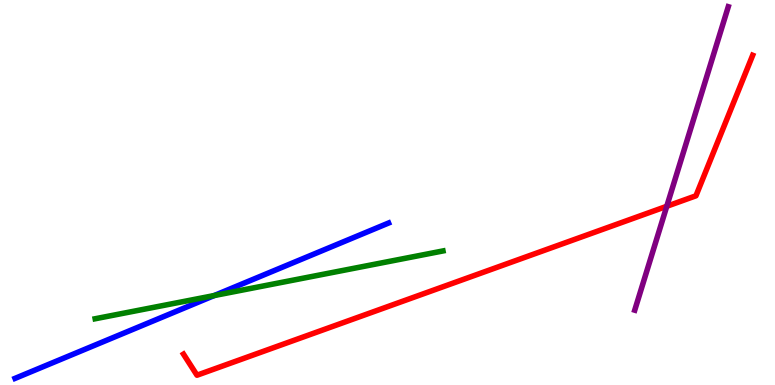[{'lines': ['blue', 'red'], 'intersections': []}, {'lines': ['green', 'red'], 'intersections': []}, {'lines': ['purple', 'red'], 'intersections': [{'x': 8.6, 'y': 4.64}]}, {'lines': ['blue', 'green'], 'intersections': [{'x': 2.76, 'y': 2.32}]}, {'lines': ['blue', 'purple'], 'intersections': []}, {'lines': ['green', 'purple'], 'intersections': []}]